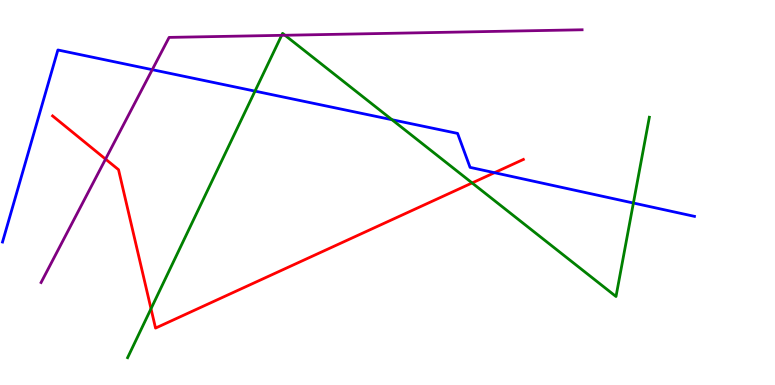[{'lines': ['blue', 'red'], 'intersections': [{'x': 6.38, 'y': 5.51}]}, {'lines': ['green', 'red'], 'intersections': [{'x': 1.95, 'y': 1.98}, {'x': 6.09, 'y': 5.25}]}, {'lines': ['purple', 'red'], 'intersections': [{'x': 1.36, 'y': 5.87}]}, {'lines': ['blue', 'green'], 'intersections': [{'x': 3.29, 'y': 7.63}, {'x': 5.06, 'y': 6.89}, {'x': 8.17, 'y': 4.73}]}, {'lines': ['blue', 'purple'], 'intersections': [{'x': 1.96, 'y': 8.19}]}, {'lines': ['green', 'purple'], 'intersections': [{'x': 3.63, 'y': 9.08}, {'x': 3.68, 'y': 9.08}]}]